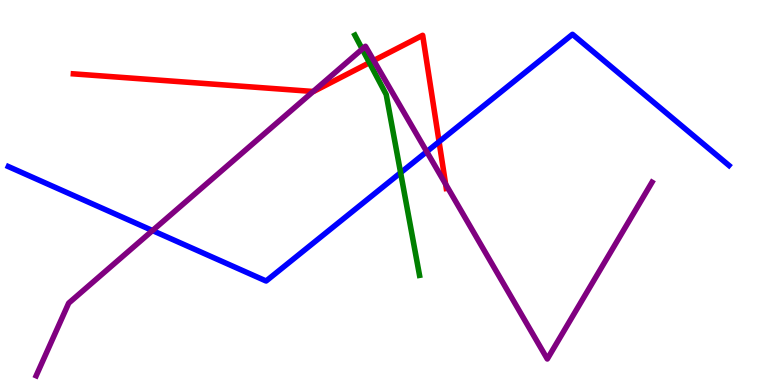[{'lines': ['blue', 'red'], 'intersections': [{'x': 5.67, 'y': 6.32}]}, {'lines': ['green', 'red'], 'intersections': [{'x': 4.77, 'y': 8.37}]}, {'lines': ['purple', 'red'], 'intersections': [{'x': 4.04, 'y': 7.62}, {'x': 4.82, 'y': 8.43}, {'x': 5.75, 'y': 5.22}]}, {'lines': ['blue', 'green'], 'intersections': [{'x': 5.17, 'y': 5.51}]}, {'lines': ['blue', 'purple'], 'intersections': [{'x': 1.97, 'y': 4.01}, {'x': 5.51, 'y': 6.06}]}, {'lines': ['green', 'purple'], 'intersections': [{'x': 4.67, 'y': 8.73}]}]